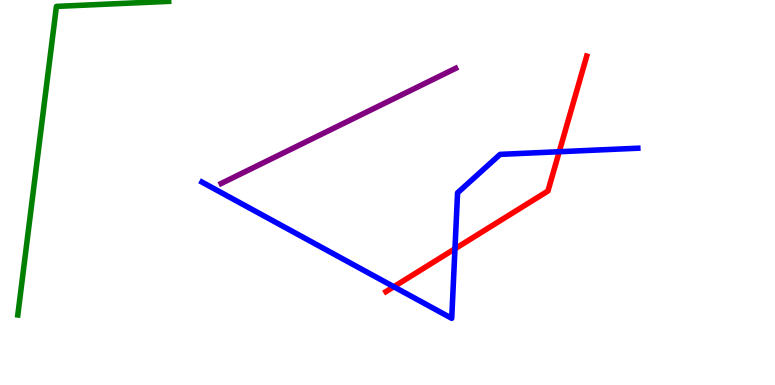[{'lines': ['blue', 'red'], 'intersections': [{'x': 5.08, 'y': 2.55}, {'x': 5.87, 'y': 3.54}, {'x': 7.22, 'y': 6.06}]}, {'lines': ['green', 'red'], 'intersections': []}, {'lines': ['purple', 'red'], 'intersections': []}, {'lines': ['blue', 'green'], 'intersections': []}, {'lines': ['blue', 'purple'], 'intersections': []}, {'lines': ['green', 'purple'], 'intersections': []}]